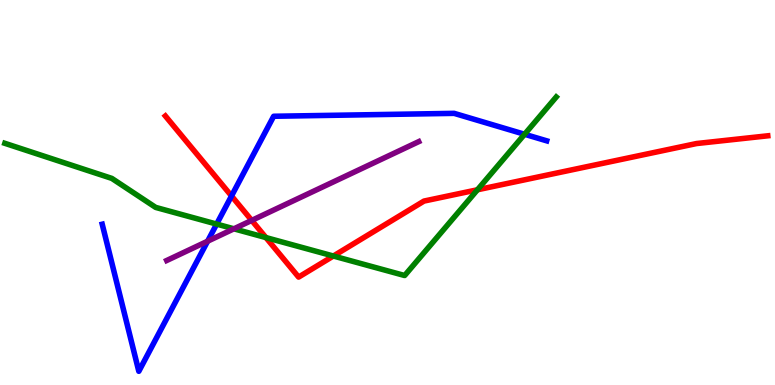[{'lines': ['blue', 'red'], 'intersections': [{'x': 2.99, 'y': 4.91}]}, {'lines': ['green', 'red'], 'intersections': [{'x': 3.43, 'y': 3.83}, {'x': 4.3, 'y': 3.35}, {'x': 6.16, 'y': 5.07}]}, {'lines': ['purple', 'red'], 'intersections': [{'x': 3.25, 'y': 4.28}]}, {'lines': ['blue', 'green'], 'intersections': [{'x': 2.8, 'y': 4.18}, {'x': 6.77, 'y': 6.51}]}, {'lines': ['blue', 'purple'], 'intersections': [{'x': 2.68, 'y': 3.73}]}, {'lines': ['green', 'purple'], 'intersections': [{'x': 3.02, 'y': 4.06}]}]